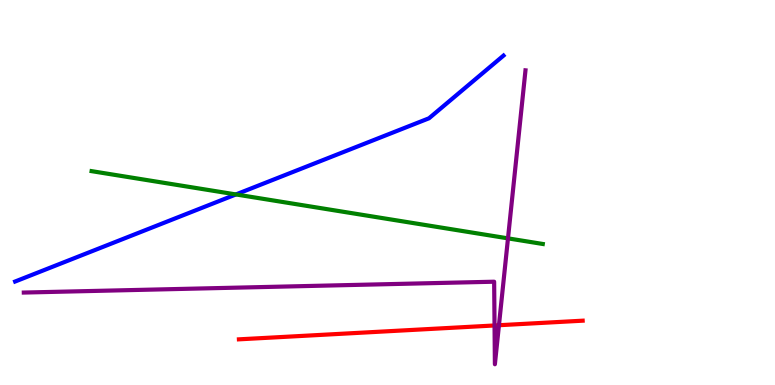[{'lines': ['blue', 'red'], 'intersections': []}, {'lines': ['green', 'red'], 'intersections': []}, {'lines': ['purple', 'red'], 'intersections': [{'x': 6.38, 'y': 1.55}, {'x': 6.44, 'y': 1.55}]}, {'lines': ['blue', 'green'], 'intersections': [{'x': 3.04, 'y': 4.95}]}, {'lines': ['blue', 'purple'], 'intersections': []}, {'lines': ['green', 'purple'], 'intersections': [{'x': 6.55, 'y': 3.81}]}]